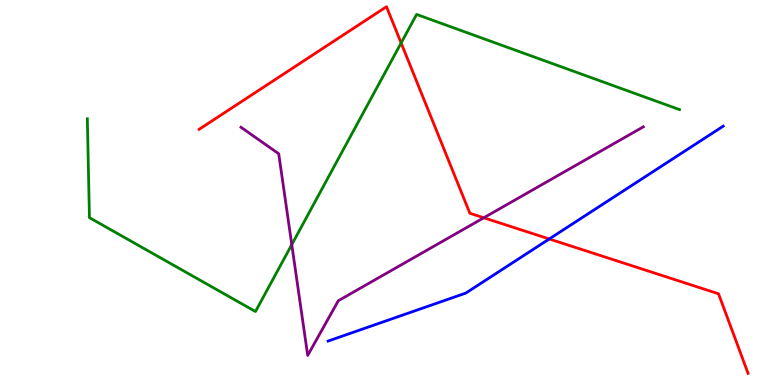[{'lines': ['blue', 'red'], 'intersections': [{'x': 7.09, 'y': 3.79}]}, {'lines': ['green', 'red'], 'intersections': [{'x': 5.18, 'y': 8.88}]}, {'lines': ['purple', 'red'], 'intersections': [{'x': 6.24, 'y': 4.34}]}, {'lines': ['blue', 'green'], 'intersections': []}, {'lines': ['blue', 'purple'], 'intersections': []}, {'lines': ['green', 'purple'], 'intersections': [{'x': 3.76, 'y': 3.65}]}]